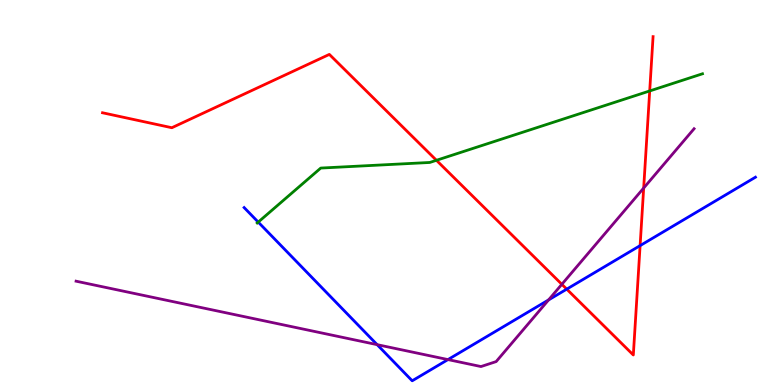[{'lines': ['blue', 'red'], 'intersections': [{'x': 7.31, 'y': 2.49}, {'x': 8.26, 'y': 3.62}]}, {'lines': ['green', 'red'], 'intersections': [{'x': 5.63, 'y': 5.84}, {'x': 8.38, 'y': 7.64}]}, {'lines': ['purple', 'red'], 'intersections': [{'x': 7.25, 'y': 2.62}, {'x': 8.31, 'y': 5.12}]}, {'lines': ['blue', 'green'], 'intersections': [{'x': 3.33, 'y': 4.23}]}, {'lines': ['blue', 'purple'], 'intersections': [{'x': 4.87, 'y': 1.05}, {'x': 5.78, 'y': 0.66}, {'x': 7.08, 'y': 2.21}]}, {'lines': ['green', 'purple'], 'intersections': []}]